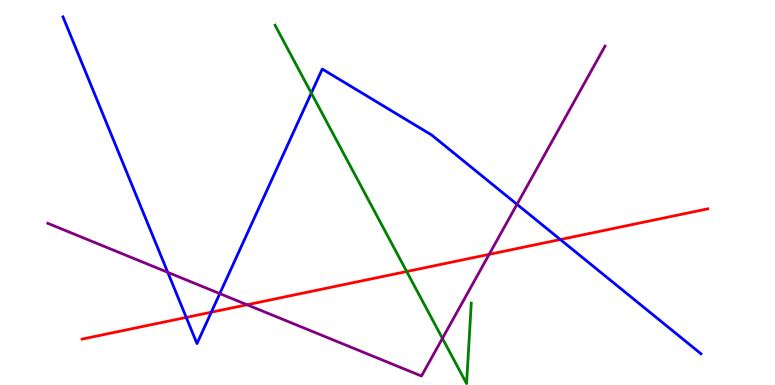[{'lines': ['blue', 'red'], 'intersections': [{'x': 2.4, 'y': 1.76}, {'x': 2.73, 'y': 1.89}, {'x': 7.23, 'y': 3.78}]}, {'lines': ['green', 'red'], 'intersections': [{'x': 5.25, 'y': 2.95}]}, {'lines': ['purple', 'red'], 'intersections': [{'x': 3.19, 'y': 2.08}, {'x': 6.31, 'y': 3.39}]}, {'lines': ['blue', 'green'], 'intersections': [{'x': 4.02, 'y': 7.58}]}, {'lines': ['blue', 'purple'], 'intersections': [{'x': 2.16, 'y': 2.93}, {'x': 2.84, 'y': 2.37}, {'x': 6.67, 'y': 4.69}]}, {'lines': ['green', 'purple'], 'intersections': [{'x': 5.71, 'y': 1.21}]}]